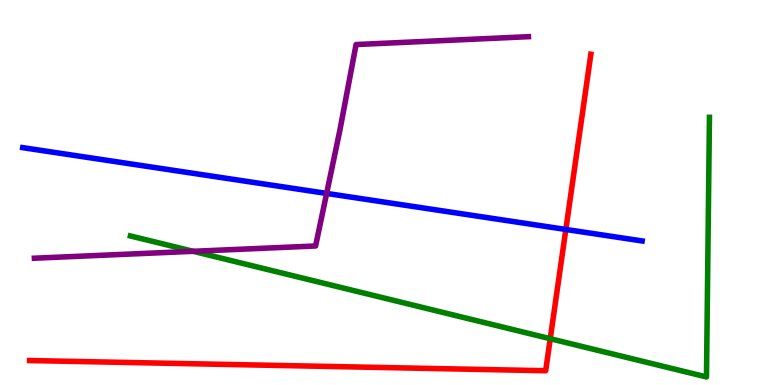[{'lines': ['blue', 'red'], 'intersections': [{'x': 7.3, 'y': 4.04}]}, {'lines': ['green', 'red'], 'intersections': [{'x': 7.1, 'y': 1.2}]}, {'lines': ['purple', 'red'], 'intersections': []}, {'lines': ['blue', 'green'], 'intersections': []}, {'lines': ['blue', 'purple'], 'intersections': [{'x': 4.21, 'y': 4.98}]}, {'lines': ['green', 'purple'], 'intersections': [{'x': 2.49, 'y': 3.47}]}]